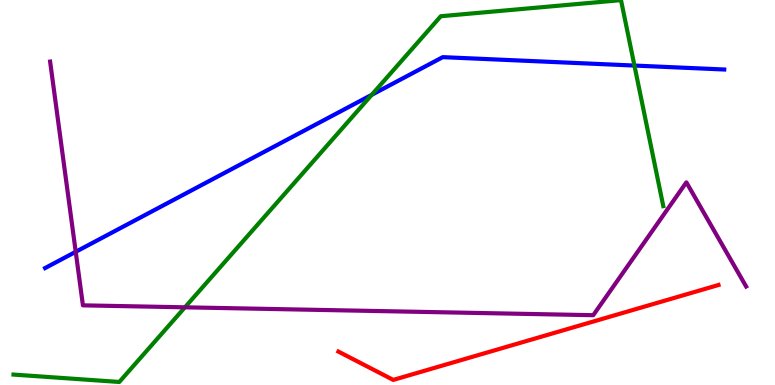[{'lines': ['blue', 'red'], 'intersections': []}, {'lines': ['green', 'red'], 'intersections': []}, {'lines': ['purple', 'red'], 'intersections': []}, {'lines': ['blue', 'green'], 'intersections': [{'x': 4.8, 'y': 7.54}, {'x': 8.19, 'y': 8.3}]}, {'lines': ['blue', 'purple'], 'intersections': [{'x': 0.977, 'y': 3.46}]}, {'lines': ['green', 'purple'], 'intersections': [{'x': 2.39, 'y': 2.02}]}]